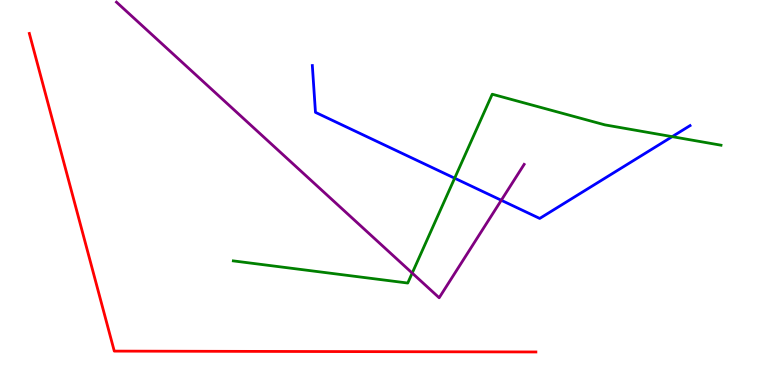[{'lines': ['blue', 'red'], 'intersections': []}, {'lines': ['green', 'red'], 'intersections': []}, {'lines': ['purple', 'red'], 'intersections': []}, {'lines': ['blue', 'green'], 'intersections': [{'x': 5.87, 'y': 5.37}, {'x': 8.67, 'y': 6.45}]}, {'lines': ['blue', 'purple'], 'intersections': [{'x': 6.47, 'y': 4.8}]}, {'lines': ['green', 'purple'], 'intersections': [{'x': 5.32, 'y': 2.91}]}]